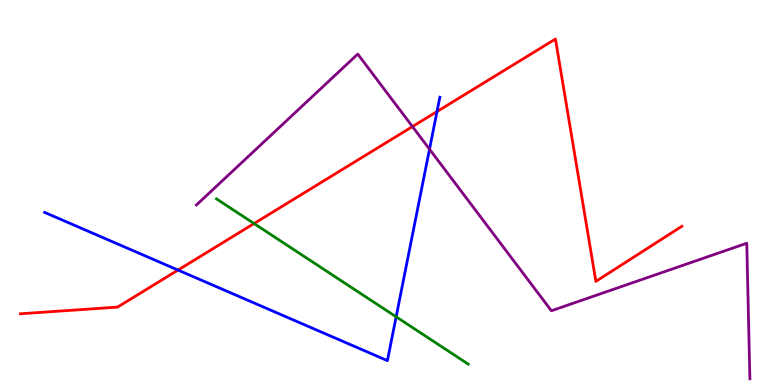[{'lines': ['blue', 'red'], 'intersections': [{'x': 2.3, 'y': 2.98}, {'x': 5.64, 'y': 7.1}]}, {'lines': ['green', 'red'], 'intersections': [{'x': 3.28, 'y': 4.19}]}, {'lines': ['purple', 'red'], 'intersections': [{'x': 5.32, 'y': 6.71}]}, {'lines': ['blue', 'green'], 'intersections': [{'x': 5.11, 'y': 1.77}]}, {'lines': ['blue', 'purple'], 'intersections': [{'x': 5.54, 'y': 6.12}]}, {'lines': ['green', 'purple'], 'intersections': []}]